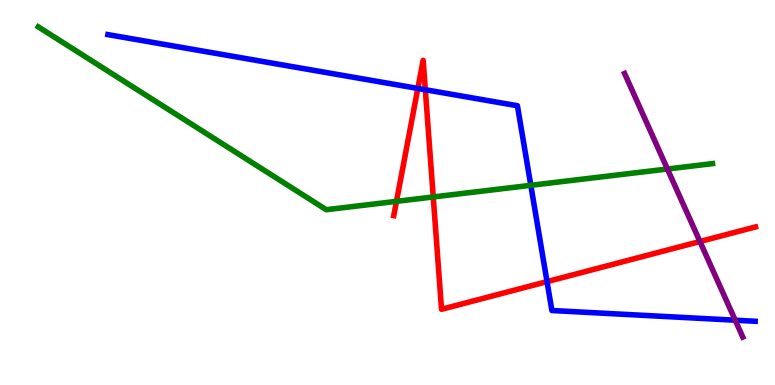[{'lines': ['blue', 'red'], 'intersections': [{'x': 5.39, 'y': 7.7}, {'x': 5.49, 'y': 7.67}, {'x': 7.06, 'y': 2.69}]}, {'lines': ['green', 'red'], 'intersections': [{'x': 5.12, 'y': 4.77}, {'x': 5.59, 'y': 4.88}]}, {'lines': ['purple', 'red'], 'intersections': [{'x': 9.03, 'y': 3.73}]}, {'lines': ['blue', 'green'], 'intersections': [{'x': 6.85, 'y': 5.19}]}, {'lines': ['blue', 'purple'], 'intersections': [{'x': 9.49, 'y': 1.68}]}, {'lines': ['green', 'purple'], 'intersections': [{'x': 8.61, 'y': 5.61}]}]